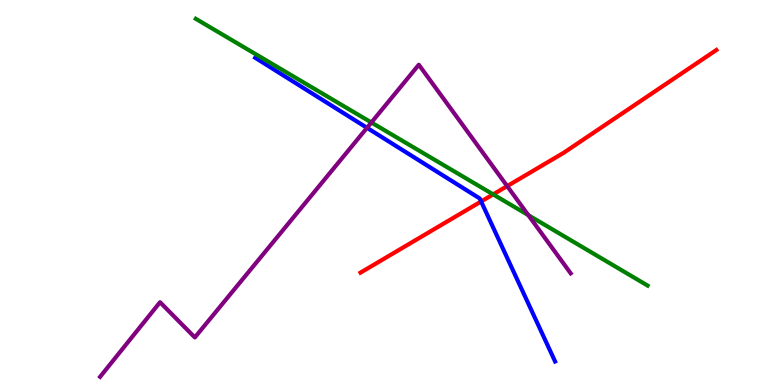[{'lines': ['blue', 'red'], 'intersections': [{'x': 6.21, 'y': 4.77}]}, {'lines': ['green', 'red'], 'intersections': [{'x': 6.36, 'y': 4.95}]}, {'lines': ['purple', 'red'], 'intersections': [{'x': 6.54, 'y': 5.17}]}, {'lines': ['blue', 'green'], 'intersections': []}, {'lines': ['blue', 'purple'], 'intersections': [{'x': 4.74, 'y': 6.68}]}, {'lines': ['green', 'purple'], 'intersections': [{'x': 4.79, 'y': 6.82}, {'x': 6.82, 'y': 4.41}]}]